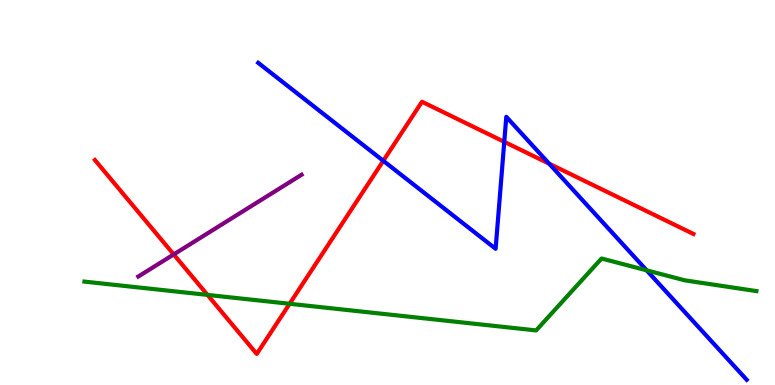[{'lines': ['blue', 'red'], 'intersections': [{'x': 4.95, 'y': 5.82}, {'x': 6.51, 'y': 6.32}, {'x': 7.09, 'y': 5.75}]}, {'lines': ['green', 'red'], 'intersections': [{'x': 2.68, 'y': 2.34}, {'x': 3.74, 'y': 2.11}]}, {'lines': ['purple', 'red'], 'intersections': [{'x': 2.24, 'y': 3.39}]}, {'lines': ['blue', 'green'], 'intersections': [{'x': 8.34, 'y': 2.98}]}, {'lines': ['blue', 'purple'], 'intersections': []}, {'lines': ['green', 'purple'], 'intersections': []}]